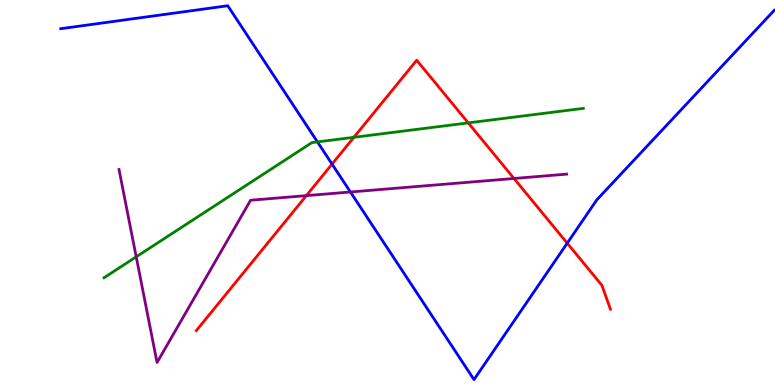[{'lines': ['blue', 'red'], 'intersections': [{'x': 4.28, 'y': 5.74}, {'x': 7.32, 'y': 3.68}]}, {'lines': ['green', 'red'], 'intersections': [{'x': 4.57, 'y': 6.43}, {'x': 6.04, 'y': 6.81}]}, {'lines': ['purple', 'red'], 'intersections': [{'x': 3.95, 'y': 4.92}, {'x': 6.63, 'y': 5.36}]}, {'lines': ['blue', 'green'], 'intersections': [{'x': 4.1, 'y': 6.31}]}, {'lines': ['blue', 'purple'], 'intersections': [{'x': 4.52, 'y': 5.01}]}, {'lines': ['green', 'purple'], 'intersections': [{'x': 1.76, 'y': 3.33}]}]